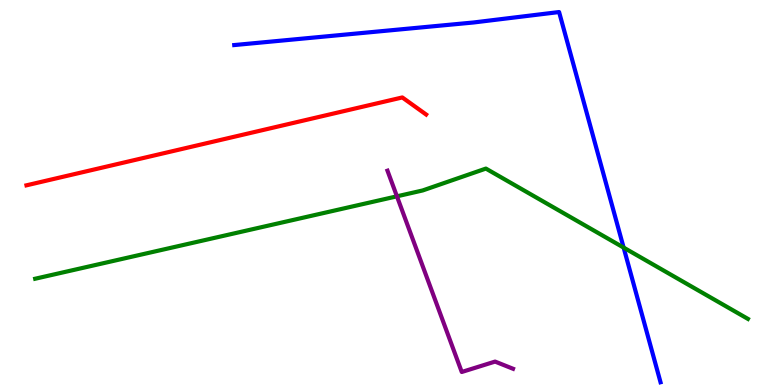[{'lines': ['blue', 'red'], 'intersections': []}, {'lines': ['green', 'red'], 'intersections': []}, {'lines': ['purple', 'red'], 'intersections': []}, {'lines': ['blue', 'green'], 'intersections': [{'x': 8.05, 'y': 3.57}]}, {'lines': ['blue', 'purple'], 'intersections': []}, {'lines': ['green', 'purple'], 'intersections': [{'x': 5.12, 'y': 4.9}]}]